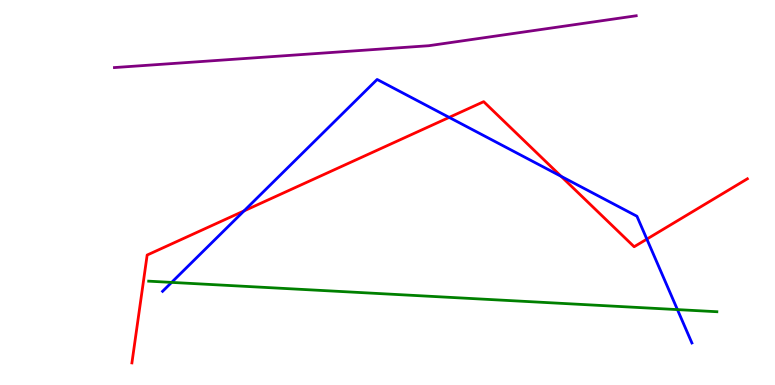[{'lines': ['blue', 'red'], 'intersections': [{'x': 3.15, 'y': 4.52}, {'x': 5.8, 'y': 6.95}, {'x': 7.24, 'y': 5.42}, {'x': 8.35, 'y': 3.79}]}, {'lines': ['green', 'red'], 'intersections': []}, {'lines': ['purple', 'red'], 'intersections': []}, {'lines': ['blue', 'green'], 'intersections': [{'x': 2.21, 'y': 2.66}, {'x': 8.74, 'y': 1.96}]}, {'lines': ['blue', 'purple'], 'intersections': []}, {'lines': ['green', 'purple'], 'intersections': []}]